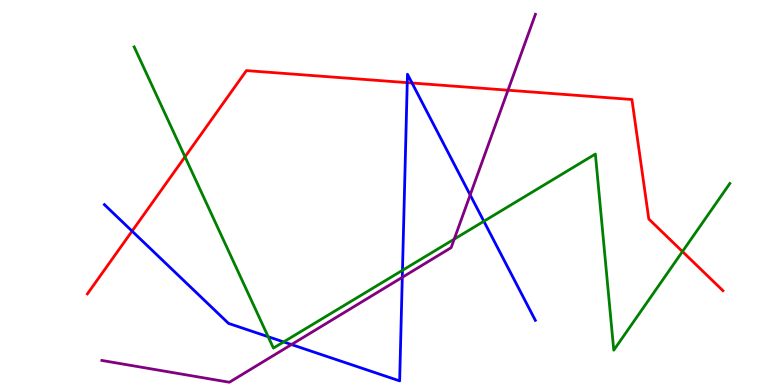[{'lines': ['blue', 'red'], 'intersections': [{'x': 1.7, 'y': 4.0}, {'x': 5.25, 'y': 7.85}, {'x': 5.32, 'y': 7.84}]}, {'lines': ['green', 'red'], 'intersections': [{'x': 2.39, 'y': 5.93}, {'x': 8.81, 'y': 3.47}]}, {'lines': ['purple', 'red'], 'intersections': [{'x': 6.55, 'y': 7.66}]}, {'lines': ['blue', 'green'], 'intersections': [{'x': 3.46, 'y': 1.25}, {'x': 3.66, 'y': 1.12}, {'x': 5.19, 'y': 2.98}, {'x': 6.24, 'y': 4.25}]}, {'lines': ['blue', 'purple'], 'intersections': [{'x': 3.76, 'y': 1.05}, {'x': 5.19, 'y': 2.8}, {'x': 6.07, 'y': 4.94}]}, {'lines': ['green', 'purple'], 'intersections': [{'x': 5.86, 'y': 3.79}]}]